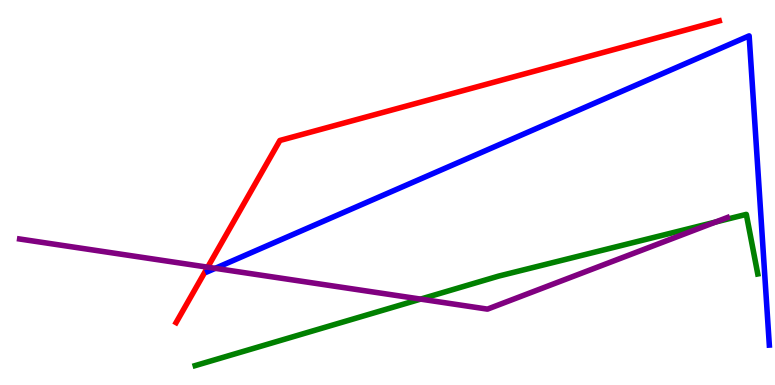[{'lines': ['blue', 'red'], 'intersections': []}, {'lines': ['green', 'red'], 'intersections': []}, {'lines': ['purple', 'red'], 'intersections': [{'x': 2.68, 'y': 3.06}]}, {'lines': ['blue', 'green'], 'intersections': []}, {'lines': ['blue', 'purple'], 'intersections': [{'x': 2.78, 'y': 3.03}]}, {'lines': ['green', 'purple'], 'intersections': [{'x': 5.43, 'y': 2.23}, {'x': 9.23, 'y': 4.23}]}]